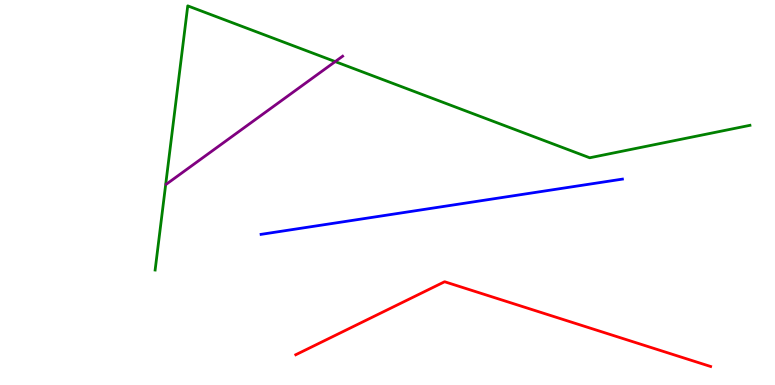[{'lines': ['blue', 'red'], 'intersections': []}, {'lines': ['green', 'red'], 'intersections': []}, {'lines': ['purple', 'red'], 'intersections': []}, {'lines': ['blue', 'green'], 'intersections': []}, {'lines': ['blue', 'purple'], 'intersections': []}, {'lines': ['green', 'purple'], 'intersections': [{'x': 4.33, 'y': 8.4}]}]